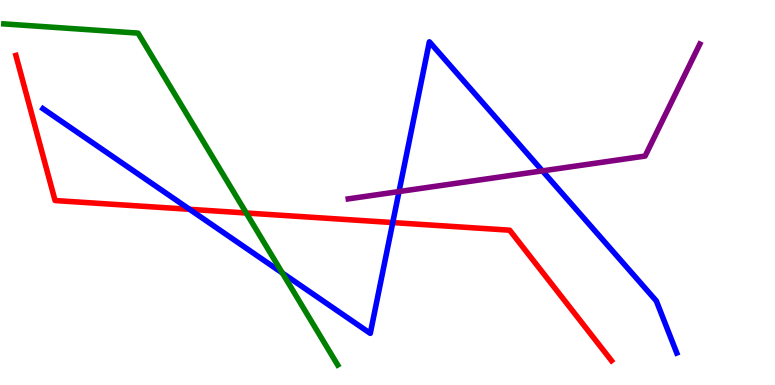[{'lines': ['blue', 'red'], 'intersections': [{'x': 2.45, 'y': 4.56}, {'x': 5.07, 'y': 4.22}]}, {'lines': ['green', 'red'], 'intersections': [{'x': 3.18, 'y': 4.47}]}, {'lines': ['purple', 'red'], 'intersections': []}, {'lines': ['blue', 'green'], 'intersections': [{'x': 3.64, 'y': 2.91}]}, {'lines': ['blue', 'purple'], 'intersections': [{'x': 5.15, 'y': 5.02}, {'x': 7.0, 'y': 5.56}]}, {'lines': ['green', 'purple'], 'intersections': []}]